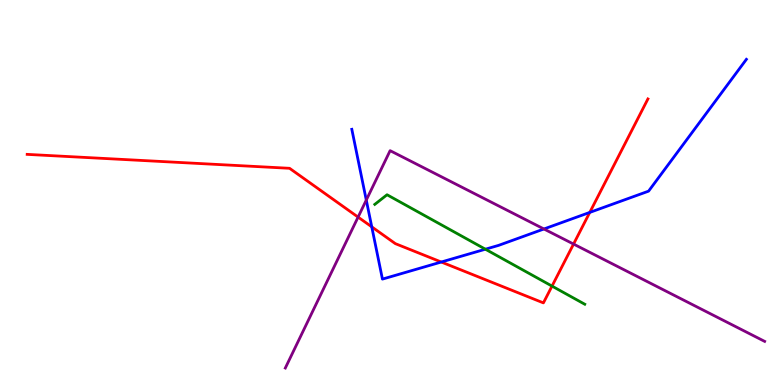[{'lines': ['blue', 'red'], 'intersections': [{'x': 4.8, 'y': 4.11}, {'x': 5.69, 'y': 3.19}, {'x': 7.61, 'y': 4.48}]}, {'lines': ['green', 'red'], 'intersections': [{'x': 7.12, 'y': 2.57}]}, {'lines': ['purple', 'red'], 'intersections': [{'x': 4.62, 'y': 4.36}, {'x': 7.4, 'y': 3.66}]}, {'lines': ['blue', 'green'], 'intersections': [{'x': 6.26, 'y': 3.53}]}, {'lines': ['blue', 'purple'], 'intersections': [{'x': 4.73, 'y': 4.8}, {'x': 7.02, 'y': 4.05}]}, {'lines': ['green', 'purple'], 'intersections': []}]